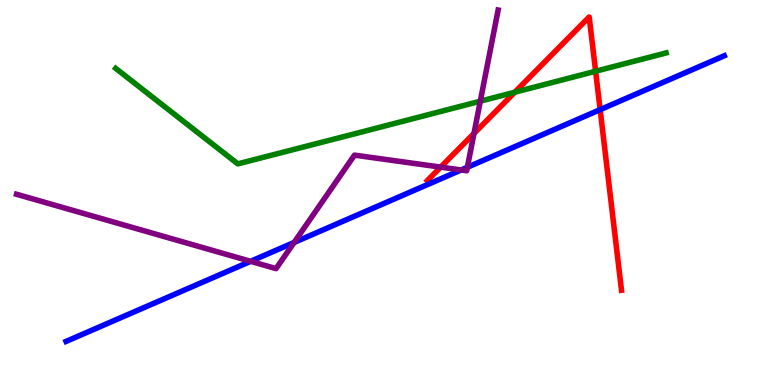[{'lines': ['blue', 'red'], 'intersections': [{'x': 7.74, 'y': 7.15}]}, {'lines': ['green', 'red'], 'intersections': [{'x': 6.64, 'y': 7.6}, {'x': 7.69, 'y': 8.15}]}, {'lines': ['purple', 'red'], 'intersections': [{'x': 5.69, 'y': 5.66}, {'x': 6.12, 'y': 6.53}]}, {'lines': ['blue', 'green'], 'intersections': []}, {'lines': ['blue', 'purple'], 'intersections': [{'x': 3.23, 'y': 3.21}, {'x': 3.8, 'y': 3.7}, {'x': 5.95, 'y': 5.59}, {'x': 6.03, 'y': 5.66}]}, {'lines': ['green', 'purple'], 'intersections': [{'x': 6.2, 'y': 7.37}]}]